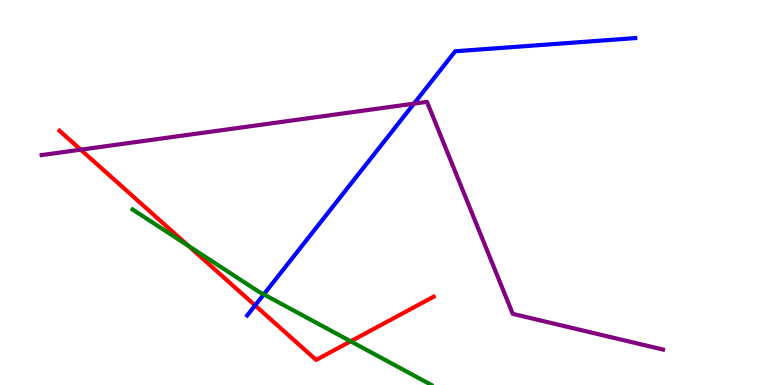[{'lines': ['blue', 'red'], 'intersections': [{'x': 3.29, 'y': 2.07}]}, {'lines': ['green', 'red'], 'intersections': [{'x': 2.43, 'y': 3.61}, {'x': 4.52, 'y': 1.13}]}, {'lines': ['purple', 'red'], 'intersections': [{'x': 1.04, 'y': 6.11}]}, {'lines': ['blue', 'green'], 'intersections': [{'x': 3.4, 'y': 2.35}]}, {'lines': ['blue', 'purple'], 'intersections': [{'x': 5.34, 'y': 7.31}]}, {'lines': ['green', 'purple'], 'intersections': []}]